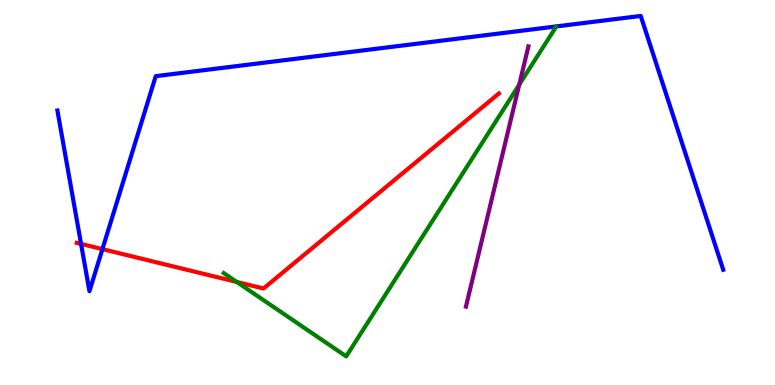[{'lines': ['blue', 'red'], 'intersections': [{'x': 1.05, 'y': 3.66}, {'x': 1.32, 'y': 3.53}]}, {'lines': ['green', 'red'], 'intersections': [{'x': 3.05, 'y': 2.68}]}, {'lines': ['purple', 'red'], 'intersections': []}, {'lines': ['blue', 'green'], 'intersections': []}, {'lines': ['blue', 'purple'], 'intersections': []}, {'lines': ['green', 'purple'], 'intersections': [{'x': 6.7, 'y': 7.8}]}]